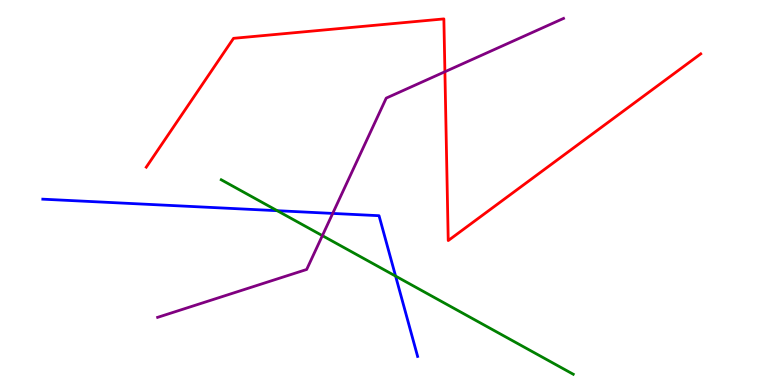[{'lines': ['blue', 'red'], 'intersections': []}, {'lines': ['green', 'red'], 'intersections': []}, {'lines': ['purple', 'red'], 'intersections': [{'x': 5.74, 'y': 8.14}]}, {'lines': ['blue', 'green'], 'intersections': [{'x': 3.58, 'y': 4.53}, {'x': 5.1, 'y': 2.83}]}, {'lines': ['blue', 'purple'], 'intersections': [{'x': 4.29, 'y': 4.46}]}, {'lines': ['green', 'purple'], 'intersections': [{'x': 4.16, 'y': 3.88}]}]